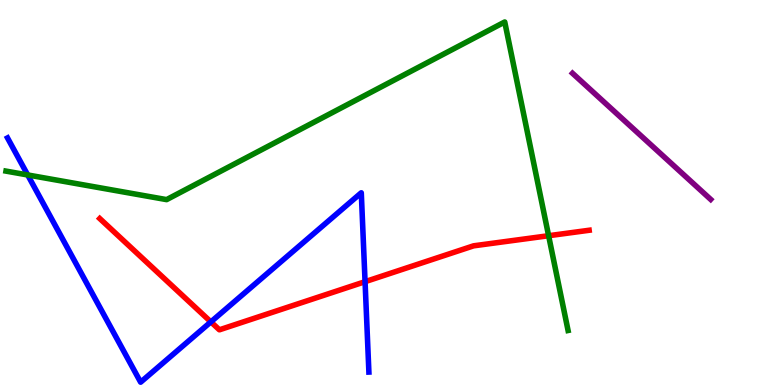[{'lines': ['blue', 'red'], 'intersections': [{'x': 2.72, 'y': 1.64}, {'x': 4.71, 'y': 2.68}]}, {'lines': ['green', 'red'], 'intersections': [{'x': 7.08, 'y': 3.88}]}, {'lines': ['purple', 'red'], 'intersections': []}, {'lines': ['blue', 'green'], 'intersections': [{'x': 0.358, 'y': 5.46}]}, {'lines': ['blue', 'purple'], 'intersections': []}, {'lines': ['green', 'purple'], 'intersections': []}]